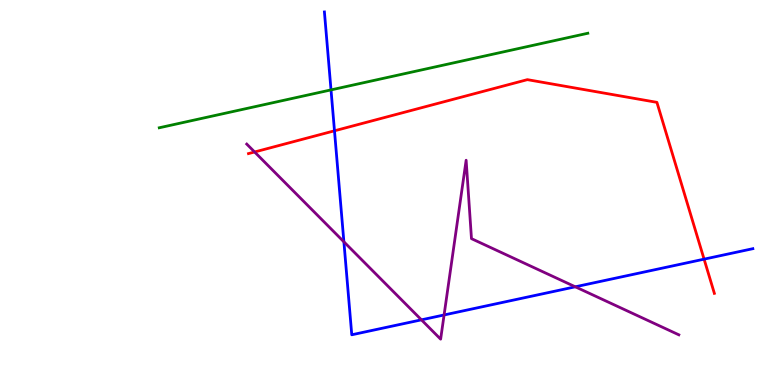[{'lines': ['blue', 'red'], 'intersections': [{'x': 4.32, 'y': 6.6}, {'x': 9.09, 'y': 3.27}]}, {'lines': ['green', 'red'], 'intersections': []}, {'lines': ['purple', 'red'], 'intersections': [{'x': 3.29, 'y': 6.05}]}, {'lines': ['blue', 'green'], 'intersections': [{'x': 4.27, 'y': 7.67}]}, {'lines': ['blue', 'purple'], 'intersections': [{'x': 4.44, 'y': 3.72}, {'x': 5.44, 'y': 1.69}, {'x': 5.73, 'y': 1.82}, {'x': 7.42, 'y': 2.55}]}, {'lines': ['green', 'purple'], 'intersections': []}]